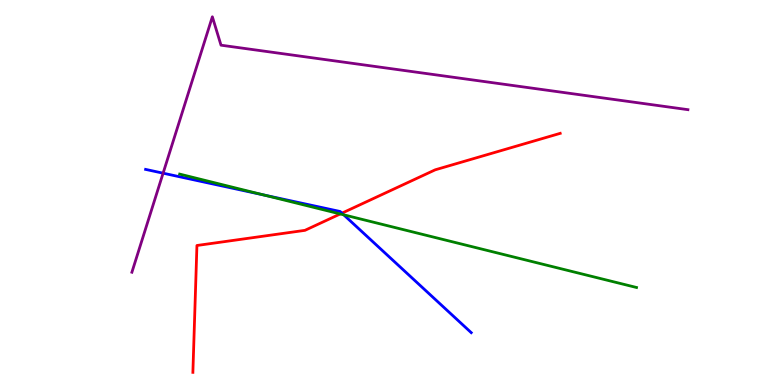[{'lines': ['blue', 'red'], 'intersections': [{'x': 4.41, 'y': 4.46}]}, {'lines': ['green', 'red'], 'intersections': [{'x': 4.39, 'y': 4.44}]}, {'lines': ['purple', 'red'], 'intersections': []}, {'lines': ['blue', 'green'], 'intersections': [{'x': 3.4, 'y': 4.94}, {'x': 4.43, 'y': 4.42}]}, {'lines': ['blue', 'purple'], 'intersections': [{'x': 2.1, 'y': 5.5}]}, {'lines': ['green', 'purple'], 'intersections': []}]